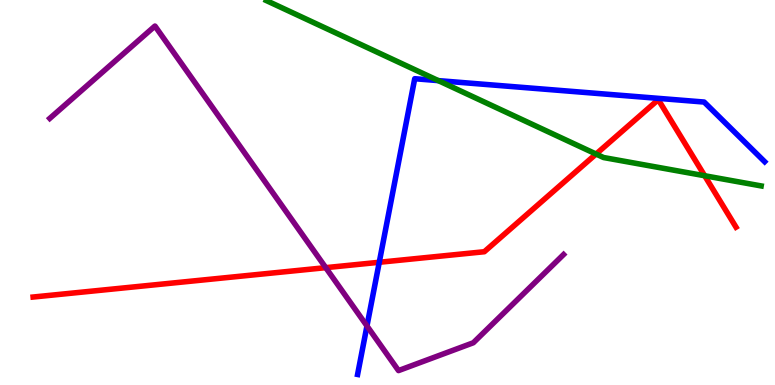[{'lines': ['blue', 'red'], 'intersections': [{'x': 4.89, 'y': 3.19}]}, {'lines': ['green', 'red'], 'intersections': [{'x': 7.69, 'y': 6.0}, {'x': 9.09, 'y': 5.44}]}, {'lines': ['purple', 'red'], 'intersections': [{'x': 4.2, 'y': 3.05}]}, {'lines': ['blue', 'green'], 'intersections': [{'x': 5.66, 'y': 7.91}]}, {'lines': ['blue', 'purple'], 'intersections': [{'x': 4.74, 'y': 1.53}]}, {'lines': ['green', 'purple'], 'intersections': []}]